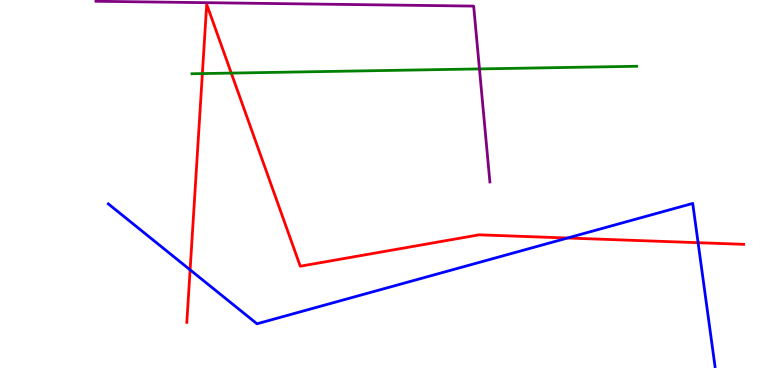[{'lines': ['blue', 'red'], 'intersections': [{'x': 2.45, 'y': 2.99}, {'x': 7.32, 'y': 3.82}, {'x': 9.01, 'y': 3.7}]}, {'lines': ['green', 'red'], 'intersections': [{'x': 2.61, 'y': 8.09}, {'x': 2.98, 'y': 8.1}]}, {'lines': ['purple', 'red'], 'intersections': []}, {'lines': ['blue', 'green'], 'intersections': []}, {'lines': ['blue', 'purple'], 'intersections': []}, {'lines': ['green', 'purple'], 'intersections': [{'x': 6.19, 'y': 8.21}]}]